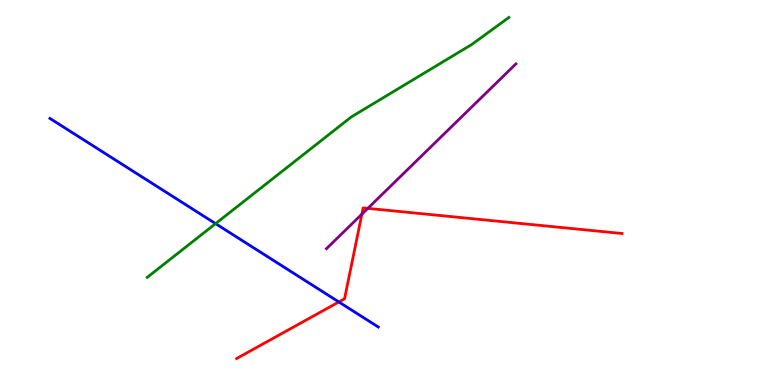[{'lines': ['blue', 'red'], 'intersections': [{'x': 4.37, 'y': 2.16}]}, {'lines': ['green', 'red'], 'intersections': []}, {'lines': ['purple', 'red'], 'intersections': [{'x': 4.67, 'y': 4.44}, {'x': 4.75, 'y': 4.59}]}, {'lines': ['blue', 'green'], 'intersections': [{'x': 2.78, 'y': 4.19}]}, {'lines': ['blue', 'purple'], 'intersections': []}, {'lines': ['green', 'purple'], 'intersections': []}]